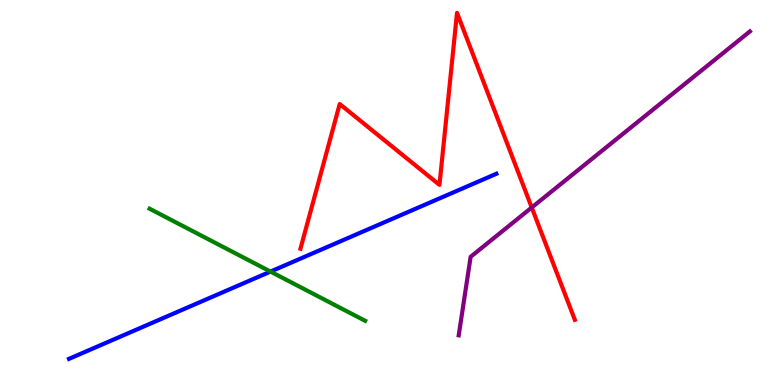[{'lines': ['blue', 'red'], 'intersections': []}, {'lines': ['green', 'red'], 'intersections': []}, {'lines': ['purple', 'red'], 'intersections': [{'x': 6.86, 'y': 4.61}]}, {'lines': ['blue', 'green'], 'intersections': [{'x': 3.49, 'y': 2.95}]}, {'lines': ['blue', 'purple'], 'intersections': []}, {'lines': ['green', 'purple'], 'intersections': []}]